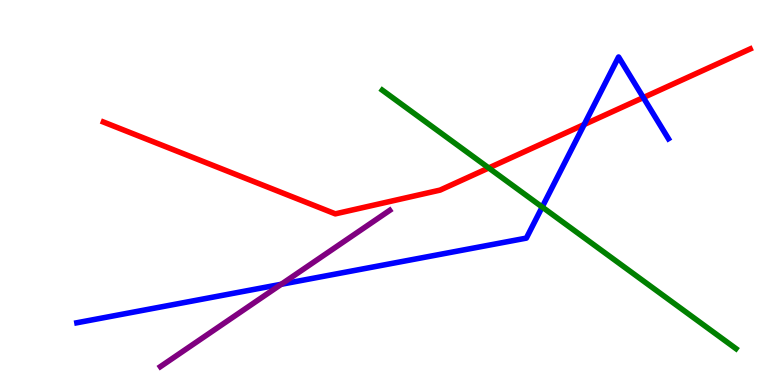[{'lines': ['blue', 'red'], 'intersections': [{'x': 7.54, 'y': 6.77}, {'x': 8.3, 'y': 7.47}]}, {'lines': ['green', 'red'], 'intersections': [{'x': 6.31, 'y': 5.64}]}, {'lines': ['purple', 'red'], 'intersections': []}, {'lines': ['blue', 'green'], 'intersections': [{'x': 7.0, 'y': 4.62}]}, {'lines': ['blue', 'purple'], 'intersections': [{'x': 3.63, 'y': 2.62}]}, {'lines': ['green', 'purple'], 'intersections': []}]